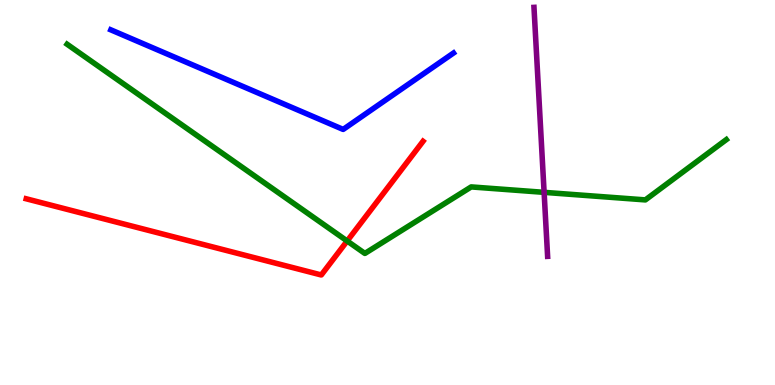[{'lines': ['blue', 'red'], 'intersections': []}, {'lines': ['green', 'red'], 'intersections': [{'x': 4.48, 'y': 3.74}]}, {'lines': ['purple', 'red'], 'intersections': []}, {'lines': ['blue', 'green'], 'intersections': []}, {'lines': ['blue', 'purple'], 'intersections': []}, {'lines': ['green', 'purple'], 'intersections': [{'x': 7.02, 'y': 5.0}]}]